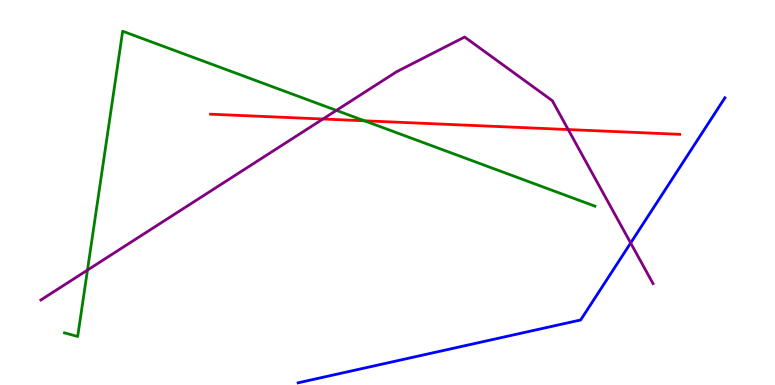[{'lines': ['blue', 'red'], 'intersections': []}, {'lines': ['green', 'red'], 'intersections': [{'x': 4.7, 'y': 6.86}]}, {'lines': ['purple', 'red'], 'intersections': [{'x': 4.17, 'y': 6.91}, {'x': 7.33, 'y': 6.64}]}, {'lines': ['blue', 'green'], 'intersections': []}, {'lines': ['blue', 'purple'], 'intersections': [{'x': 8.14, 'y': 3.69}]}, {'lines': ['green', 'purple'], 'intersections': [{'x': 1.13, 'y': 2.98}, {'x': 4.34, 'y': 7.13}]}]